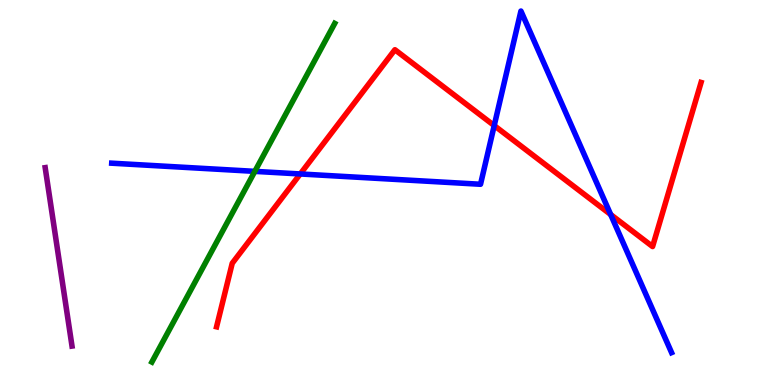[{'lines': ['blue', 'red'], 'intersections': [{'x': 3.87, 'y': 5.48}, {'x': 6.38, 'y': 6.74}, {'x': 7.88, 'y': 4.43}]}, {'lines': ['green', 'red'], 'intersections': []}, {'lines': ['purple', 'red'], 'intersections': []}, {'lines': ['blue', 'green'], 'intersections': [{'x': 3.29, 'y': 5.55}]}, {'lines': ['blue', 'purple'], 'intersections': []}, {'lines': ['green', 'purple'], 'intersections': []}]